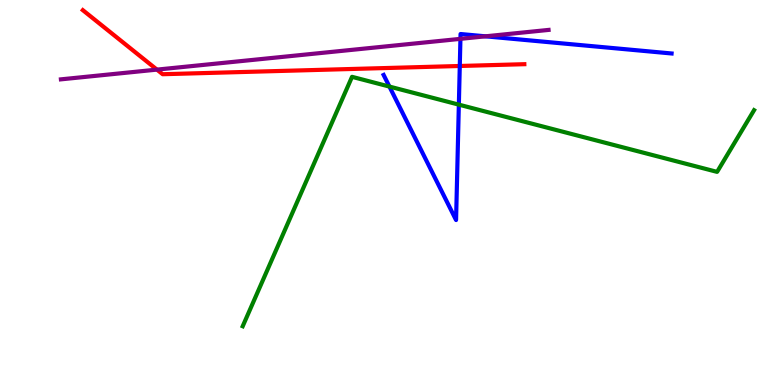[{'lines': ['blue', 'red'], 'intersections': [{'x': 5.93, 'y': 8.29}]}, {'lines': ['green', 'red'], 'intersections': []}, {'lines': ['purple', 'red'], 'intersections': [{'x': 2.02, 'y': 8.19}]}, {'lines': ['blue', 'green'], 'intersections': [{'x': 5.02, 'y': 7.75}, {'x': 5.92, 'y': 7.28}]}, {'lines': ['blue', 'purple'], 'intersections': [{'x': 5.94, 'y': 8.99}, {'x': 6.26, 'y': 9.06}]}, {'lines': ['green', 'purple'], 'intersections': []}]